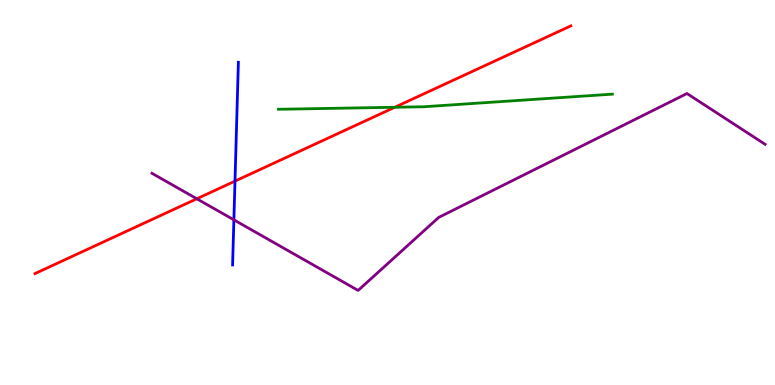[{'lines': ['blue', 'red'], 'intersections': [{'x': 3.03, 'y': 5.3}]}, {'lines': ['green', 'red'], 'intersections': [{'x': 5.09, 'y': 7.21}]}, {'lines': ['purple', 'red'], 'intersections': [{'x': 2.54, 'y': 4.84}]}, {'lines': ['blue', 'green'], 'intersections': []}, {'lines': ['blue', 'purple'], 'intersections': [{'x': 3.02, 'y': 4.29}]}, {'lines': ['green', 'purple'], 'intersections': []}]